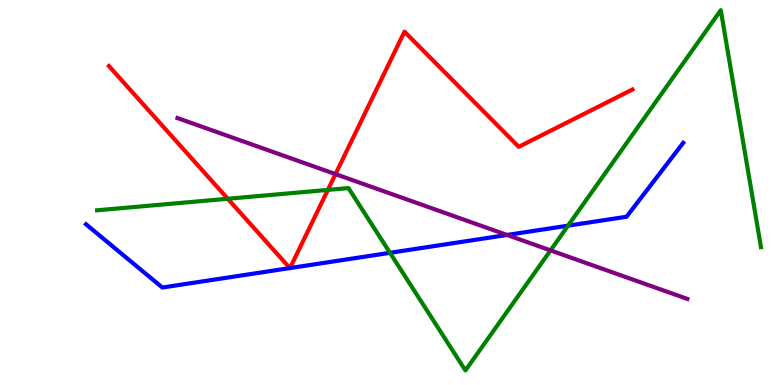[{'lines': ['blue', 'red'], 'intersections': [{'x': 3.74, 'y': 3.04}, {'x': 3.74, 'y': 3.04}]}, {'lines': ['green', 'red'], 'intersections': [{'x': 2.94, 'y': 4.84}, {'x': 4.23, 'y': 5.07}]}, {'lines': ['purple', 'red'], 'intersections': [{'x': 4.33, 'y': 5.48}]}, {'lines': ['blue', 'green'], 'intersections': [{'x': 5.03, 'y': 3.43}, {'x': 7.33, 'y': 4.14}]}, {'lines': ['blue', 'purple'], 'intersections': [{'x': 6.54, 'y': 3.9}]}, {'lines': ['green', 'purple'], 'intersections': [{'x': 7.1, 'y': 3.5}]}]